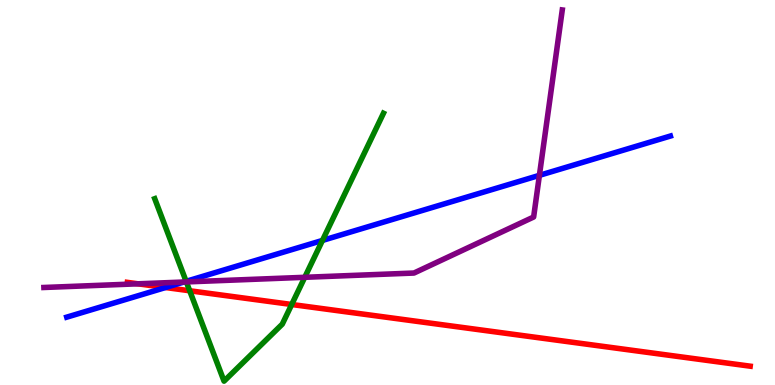[{'lines': ['blue', 'red'], 'intersections': [{'x': 2.14, 'y': 2.53}]}, {'lines': ['green', 'red'], 'intersections': [{'x': 2.45, 'y': 2.45}, {'x': 3.76, 'y': 2.09}]}, {'lines': ['purple', 'red'], 'intersections': [{'x': 1.78, 'y': 2.63}]}, {'lines': ['blue', 'green'], 'intersections': [{'x': 2.4, 'y': 2.69}, {'x': 4.16, 'y': 3.75}]}, {'lines': ['blue', 'purple'], 'intersections': [{'x': 2.37, 'y': 2.67}, {'x': 6.96, 'y': 5.45}]}, {'lines': ['green', 'purple'], 'intersections': [{'x': 2.4, 'y': 2.68}, {'x': 3.93, 'y': 2.8}]}]